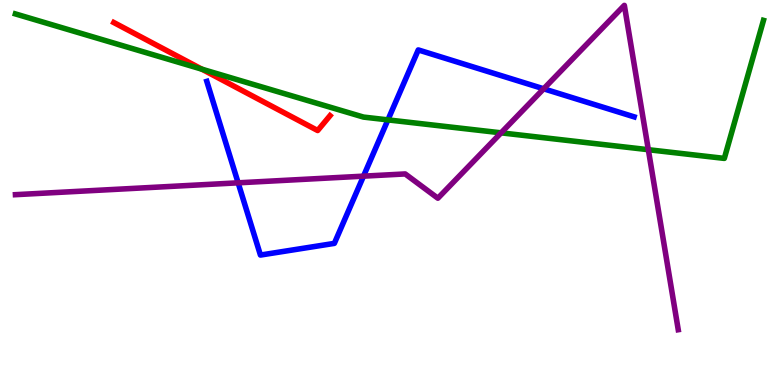[{'lines': ['blue', 'red'], 'intersections': []}, {'lines': ['green', 'red'], 'intersections': [{'x': 2.6, 'y': 8.2}]}, {'lines': ['purple', 'red'], 'intersections': []}, {'lines': ['blue', 'green'], 'intersections': [{'x': 5.01, 'y': 6.89}]}, {'lines': ['blue', 'purple'], 'intersections': [{'x': 3.07, 'y': 5.25}, {'x': 4.69, 'y': 5.42}, {'x': 7.02, 'y': 7.69}]}, {'lines': ['green', 'purple'], 'intersections': [{'x': 6.47, 'y': 6.55}, {'x': 8.37, 'y': 6.11}]}]